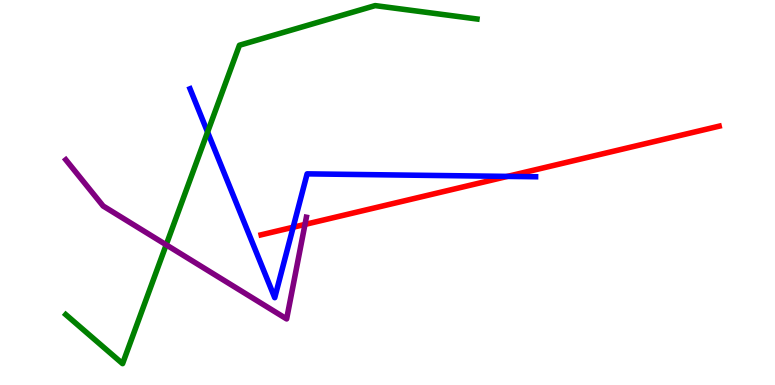[{'lines': ['blue', 'red'], 'intersections': [{'x': 3.78, 'y': 4.1}, {'x': 6.55, 'y': 5.42}]}, {'lines': ['green', 'red'], 'intersections': []}, {'lines': ['purple', 'red'], 'intersections': [{'x': 3.94, 'y': 4.17}]}, {'lines': ['blue', 'green'], 'intersections': [{'x': 2.68, 'y': 6.57}]}, {'lines': ['blue', 'purple'], 'intersections': []}, {'lines': ['green', 'purple'], 'intersections': [{'x': 2.14, 'y': 3.64}]}]